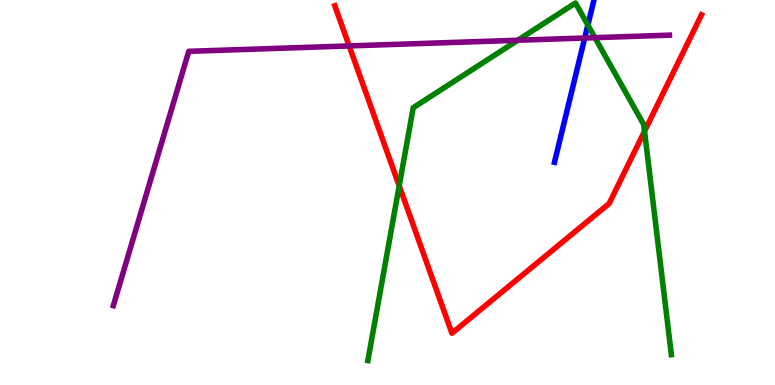[{'lines': ['blue', 'red'], 'intersections': []}, {'lines': ['green', 'red'], 'intersections': [{'x': 5.15, 'y': 5.17}, {'x': 8.32, 'y': 6.59}]}, {'lines': ['purple', 'red'], 'intersections': [{'x': 4.51, 'y': 8.81}]}, {'lines': ['blue', 'green'], 'intersections': [{'x': 7.59, 'y': 9.35}]}, {'lines': ['blue', 'purple'], 'intersections': [{'x': 7.54, 'y': 9.01}]}, {'lines': ['green', 'purple'], 'intersections': [{'x': 6.68, 'y': 8.95}, {'x': 7.68, 'y': 9.02}]}]